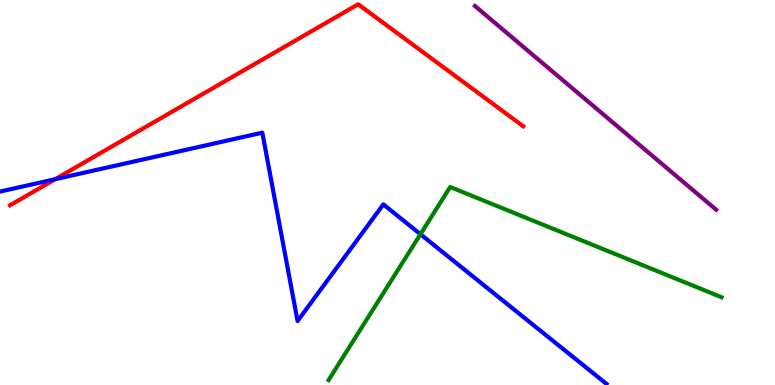[{'lines': ['blue', 'red'], 'intersections': [{'x': 0.712, 'y': 5.35}]}, {'lines': ['green', 'red'], 'intersections': []}, {'lines': ['purple', 'red'], 'intersections': []}, {'lines': ['blue', 'green'], 'intersections': [{'x': 5.43, 'y': 3.92}]}, {'lines': ['blue', 'purple'], 'intersections': []}, {'lines': ['green', 'purple'], 'intersections': []}]